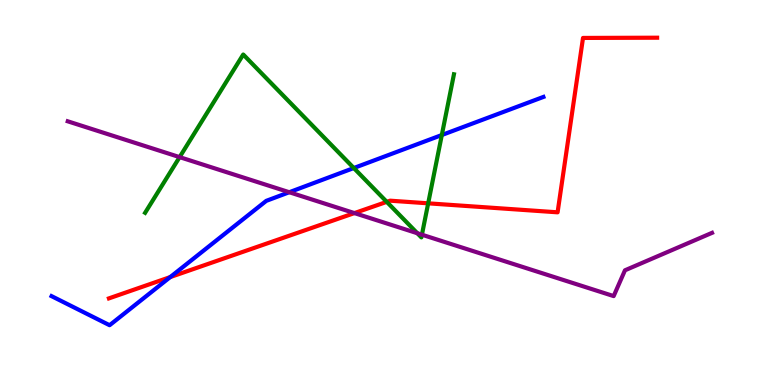[{'lines': ['blue', 'red'], 'intersections': [{'x': 2.2, 'y': 2.8}]}, {'lines': ['green', 'red'], 'intersections': [{'x': 4.99, 'y': 4.76}, {'x': 5.52, 'y': 4.72}]}, {'lines': ['purple', 'red'], 'intersections': [{'x': 4.57, 'y': 4.47}]}, {'lines': ['blue', 'green'], 'intersections': [{'x': 4.57, 'y': 5.64}, {'x': 5.7, 'y': 6.49}]}, {'lines': ['blue', 'purple'], 'intersections': [{'x': 3.73, 'y': 5.01}]}, {'lines': ['green', 'purple'], 'intersections': [{'x': 2.32, 'y': 5.92}, {'x': 5.38, 'y': 3.94}, {'x': 5.44, 'y': 3.9}]}]